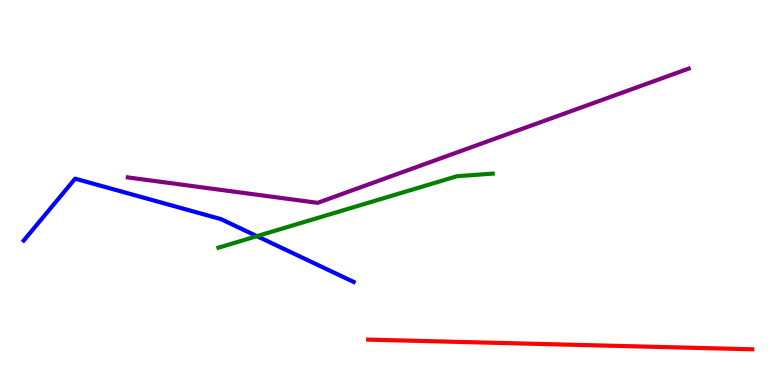[{'lines': ['blue', 'red'], 'intersections': []}, {'lines': ['green', 'red'], 'intersections': []}, {'lines': ['purple', 'red'], 'intersections': []}, {'lines': ['blue', 'green'], 'intersections': [{'x': 3.32, 'y': 3.87}]}, {'lines': ['blue', 'purple'], 'intersections': []}, {'lines': ['green', 'purple'], 'intersections': []}]